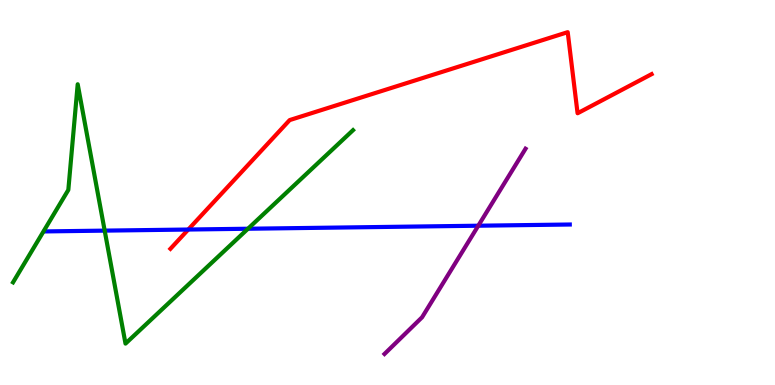[{'lines': ['blue', 'red'], 'intersections': [{'x': 2.43, 'y': 4.04}]}, {'lines': ['green', 'red'], 'intersections': []}, {'lines': ['purple', 'red'], 'intersections': []}, {'lines': ['blue', 'green'], 'intersections': [{'x': 1.35, 'y': 4.01}, {'x': 3.2, 'y': 4.06}]}, {'lines': ['blue', 'purple'], 'intersections': [{'x': 6.17, 'y': 4.14}]}, {'lines': ['green', 'purple'], 'intersections': []}]